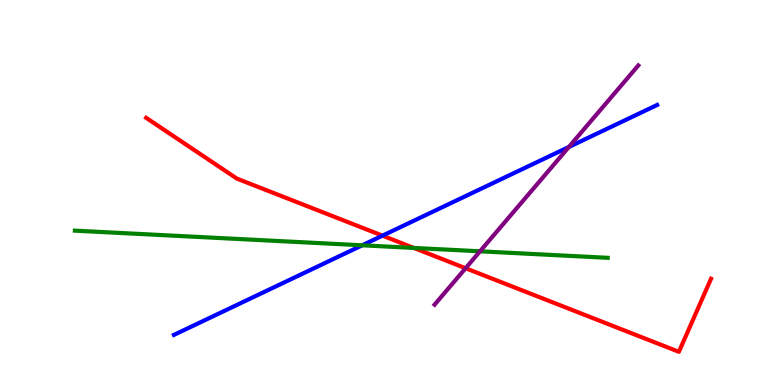[{'lines': ['blue', 'red'], 'intersections': [{'x': 4.94, 'y': 3.88}]}, {'lines': ['green', 'red'], 'intersections': [{'x': 5.34, 'y': 3.56}]}, {'lines': ['purple', 'red'], 'intersections': [{'x': 6.01, 'y': 3.03}]}, {'lines': ['blue', 'green'], 'intersections': [{'x': 4.67, 'y': 3.63}]}, {'lines': ['blue', 'purple'], 'intersections': [{'x': 7.34, 'y': 6.18}]}, {'lines': ['green', 'purple'], 'intersections': [{'x': 6.19, 'y': 3.47}]}]